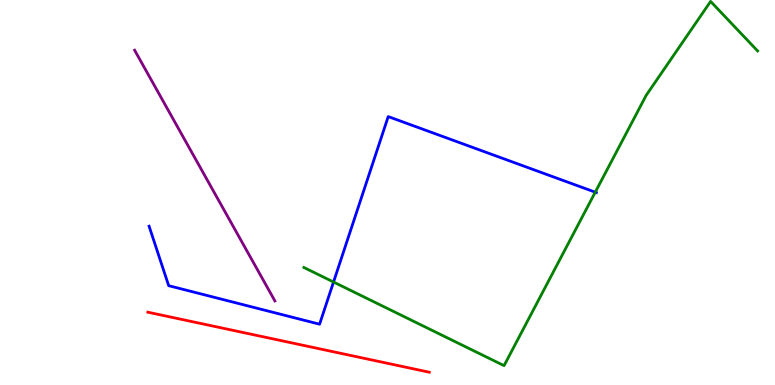[{'lines': ['blue', 'red'], 'intersections': []}, {'lines': ['green', 'red'], 'intersections': []}, {'lines': ['purple', 'red'], 'intersections': []}, {'lines': ['blue', 'green'], 'intersections': [{'x': 4.3, 'y': 2.67}, {'x': 7.68, 'y': 5.01}]}, {'lines': ['blue', 'purple'], 'intersections': []}, {'lines': ['green', 'purple'], 'intersections': []}]